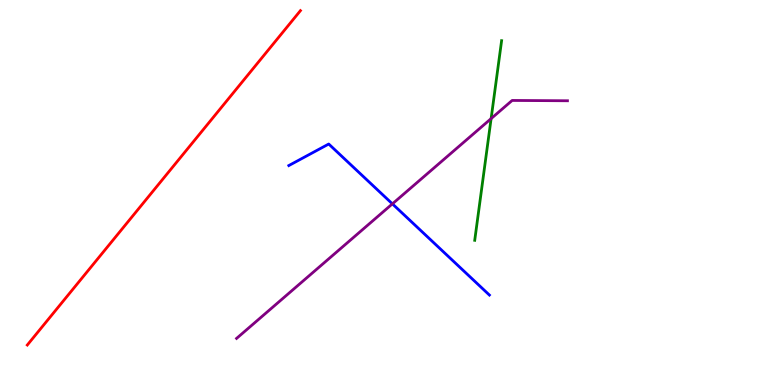[{'lines': ['blue', 'red'], 'intersections': []}, {'lines': ['green', 'red'], 'intersections': []}, {'lines': ['purple', 'red'], 'intersections': []}, {'lines': ['blue', 'green'], 'intersections': []}, {'lines': ['blue', 'purple'], 'intersections': [{'x': 5.06, 'y': 4.7}]}, {'lines': ['green', 'purple'], 'intersections': [{'x': 6.34, 'y': 6.92}]}]